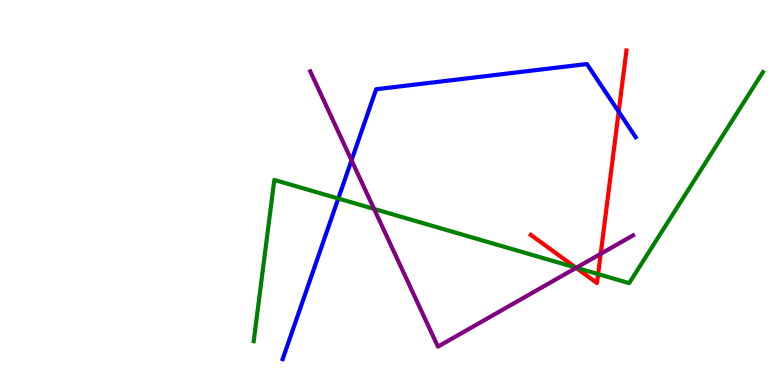[{'lines': ['blue', 'red'], 'intersections': [{'x': 7.98, 'y': 7.1}]}, {'lines': ['green', 'red'], 'intersections': [{'x': 7.43, 'y': 3.05}, {'x': 7.72, 'y': 2.88}]}, {'lines': ['purple', 'red'], 'intersections': [{'x': 7.43, 'y': 3.04}, {'x': 7.75, 'y': 3.41}]}, {'lines': ['blue', 'green'], 'intersections': [{'x': 4.37, 'y': 4.84}]}, {'lines': ['blue', 'purple'], 'intersections': [{'x': 4.54, 'y': 5.84}]}, {'lines': ['green', 'purple'], 'intersections': [{'x': 4.83, 'y': 4.57}, {'x': 7.44, 'y': 3.05}]}]